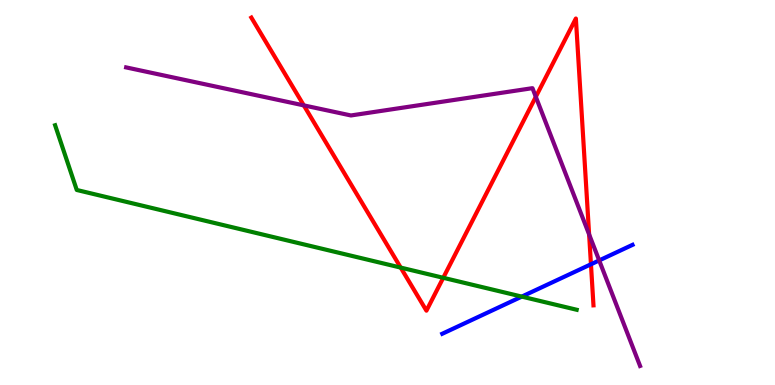[{'lines': ['blue', 'red'], 'intersections': [{'x': 7.63, 'y': 3.14}]}, {'lines': ['green', 'red'], 'intersections': [{'x': 5.17, 'y': 3.05}, {'x': 5.72, 'y': 2.78}]}, {'lines': ['purple', 'red'], 'intersections': [{'x': 3.92, 'y': 7.26}, {'x': 6.91, 'y': 7.49}, {'x': 7.6, 'y': 3.91}]}, {'lines': ['blue', 'green'], 'intersections': [{'x': 6.73, 'y': 2.3}]}, {'lines': ['blue', 'purple'], 'intersections': [{'x': 7.73, 'y': 3.24}]}, {'lines': ['green', 'purple'], 'intersections': []}]